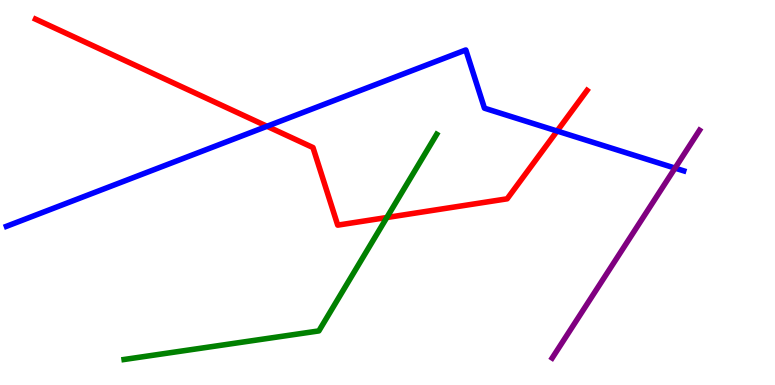[{'lines': ['blue', 'red'], 'intersections': [{'x': 3.45, 'y': 6.72}, {'x': 7.19, 'y': 6.6}]}, {'lines': ['green', 'red'], 'intersections': [{'x': 4.99, 'y': 4.35}]}, {'lines': ['purple', 'red'], 'intersections': []}, {'lines': ['blue', 'green'], 'intersections': []}, {'lines': ['blue', 'purple'], 'intersections': [{'x': 8.71, 'y': 5.63}]}, {'lines': ['green', 'purple'], 'intersections': []}]